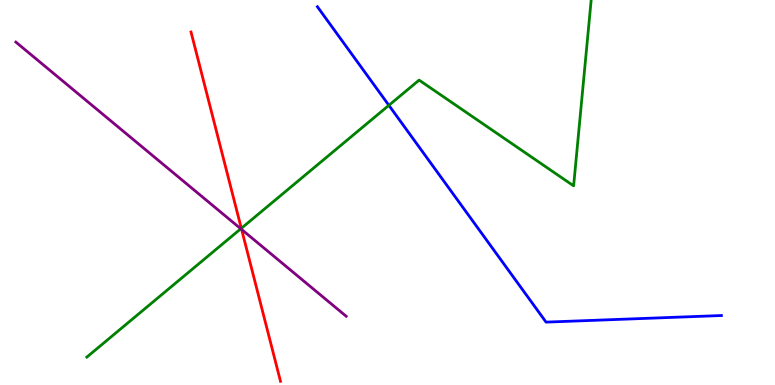[{'lines': ['blue', 'red'], 'intersections': []}, {'lines': ['green', 'red'], 'intersections': [{'x': 3.11, 'y': 4.07}]}, {'lines': ['purple', 'red'], 'intersections': [{'x': 3.12, 'y': 4.04}]}, {'lines': ['blue', 'green'], 'intersections': [{'x': 5.02, 'y': 7.26}]}, {'lines': ['blue', 'purple'], 'intersections': []}, {'lines': ['green', 'purple'], 'intersections': [{'x': 3.11, 'y': 4.06}]}]